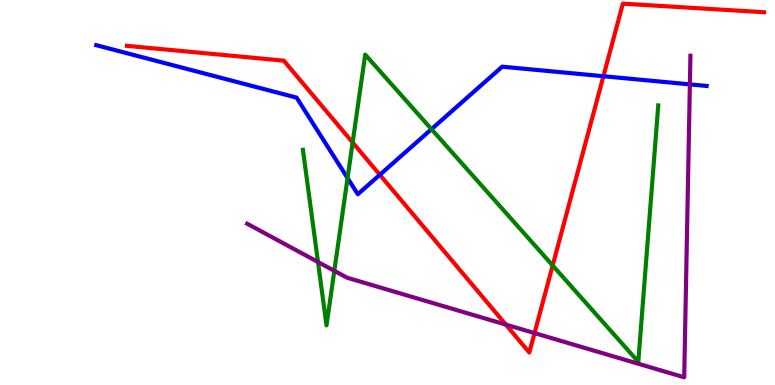[{'lines': ['blue', 'red'], 'intersections': [{'x': 4.9, 'y': 5.46}, {'x': 7.79, 'y': 8.02}]}, {'lines': ['green', 'red'], 'intersections': [{'x': 4.55, 'y': 6.3}, {'x': 7.13, 'y': 3.1}]}, {'lines': ['purple', 'red'], 'intersections': [{'x': 6.53, 'y': 1.57}, {'x': 6.9, 'y': 1.35}]}, {'lines': ['blue', 'green'], 'intersections': [{'x': 4.48, 'y': 5.37}, {'x': 5.57, 'y': 6.65}]}, {'lines': ['blue', 'purple'], 'intersections': [{'x': 8.9, 'y': 7.81}]}, {'lines': ['green', 'purple'], 'intersections': [{'x': 4.1, 'y': 3.19}, {'x': 4.31, 'y': 2.97}]}]